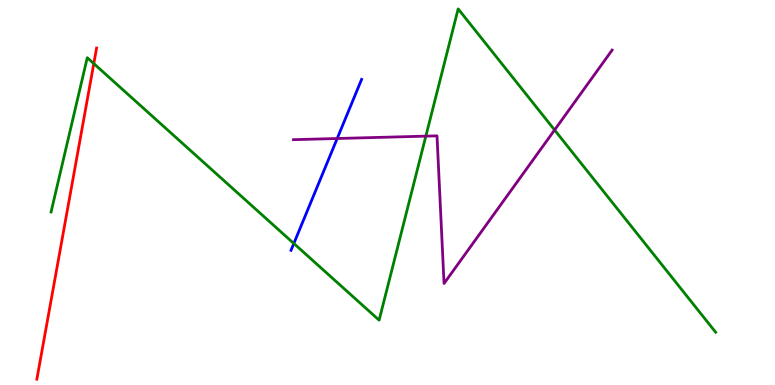[{'lines': ['blue', 'red'], 'intersections': []}, {'lines': ['green', 'red'], 'intersections': [{'x': 1.21, 'y': 8.35}]}, {'lines': ['purple', 'red'], 'intersections': []}, {'lines': ['blue', 'green'], 'intersections': [{'x': 3.79, 'y': 3.68}]}, {'lines': ['blue', 'purple'], 'intersections': [{'x': 4.35, 'y': 6.4}]}, {'lines': ['green', 'purple'], 'intersections': [{'x': 5.49, 'y': 6.46}, {'x': 7.16, 'y': 6.62}]}]